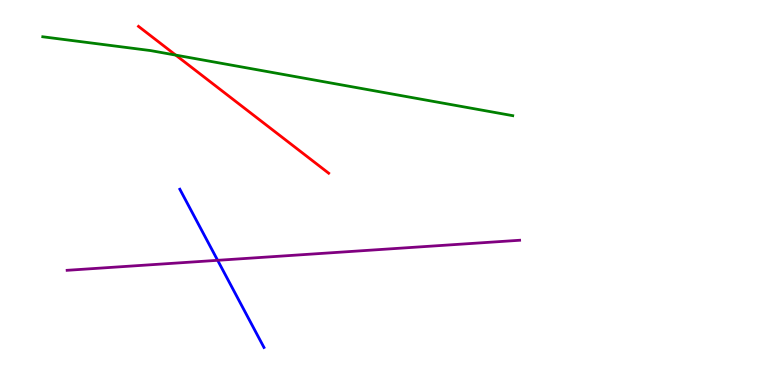[{'lines': ['blue', 'red'], 'intersections': []}, {'lines': ['green', 'red'], 'intersections': [{'x': 2.27, 'y': 8.57}]}, {'lines': ['purple', 'red'], 'intersections': []}, {'lines': ['blue', 'green'], 'intersections': []}, {'lines': ['blue', 'purple'], 'intersections': [{'x': 2.81, 'y': 3.24}]}, {'lines': ['green', 'purple'], 'intersections': []}]